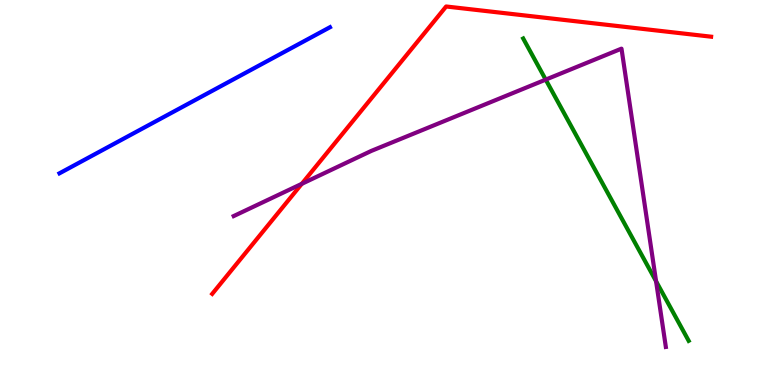[{'lines': ['blue', 'red'], 'intersections': []}, {'lines': ['green', 'red'], 'intersections': []}, {'lines': ['purple', 'red'], 'intersections': [{'x': 3.89, 'y': 5.23}]}, {'lines': ['blue', 'green'], 'intersections': []}, {'lines': ['blue', 'purple'], 'intersections': []}, {'lines': ['green', 'purple'], 'intersections': [{'x': 7.04, 'y': 7.93}, {'x': 8.47, 'y': 2.7}]}]